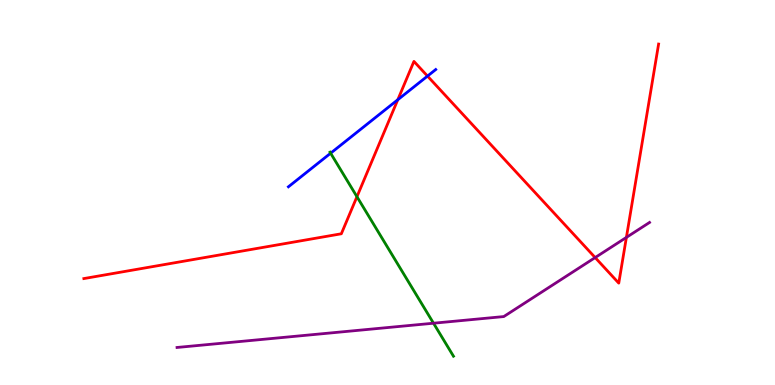[{'lines': ['blue', 'red'], 'intersections': [{'x': 5.13, 'y': 7.41}, {'x': 5.52, 'y': 8.02}]}, {'lines': ['green', 'red'], 'intersections': [{'x': 4.61, 'y': 4.89}]}, {'lines': ['purple', 'red'], 'intersections': [{'x': 7.68, 'y': 3.31}, {'x': 8.08, 'y': 3.83}]}, {'lines': ['blue', 'green'], 'intersections': [{'x': 4.27, 'y': 6.02}]}, {'lines': ['blue', 'purple'], 'intersections': []}, {'lines': ['green', 'purple'], 'intersections': [{'x': 5.59, 'y': 1.6}]}]